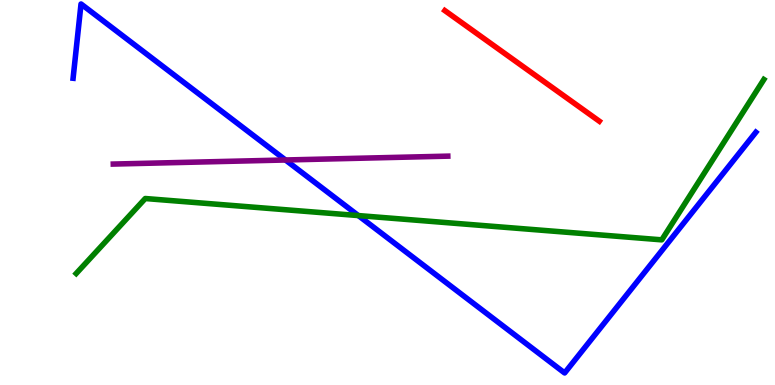[{'lines': ['blue', 'red'], 'intersections': []}, {'lines': ['green', 'red'], 'intersections': []}, {'lines': ['purple', 'red'], 'intersections': []}, {'lines': ['blue', 'green'], 'intersections': [{'x': 4.62, 'y': 4.4}]}, {'lines': ['blue', 'purple'], 'intersections': [{'x': 3.68, 'y': 5.84}]}, {'lines': ['green', 'purple'], 'intersections': []}]